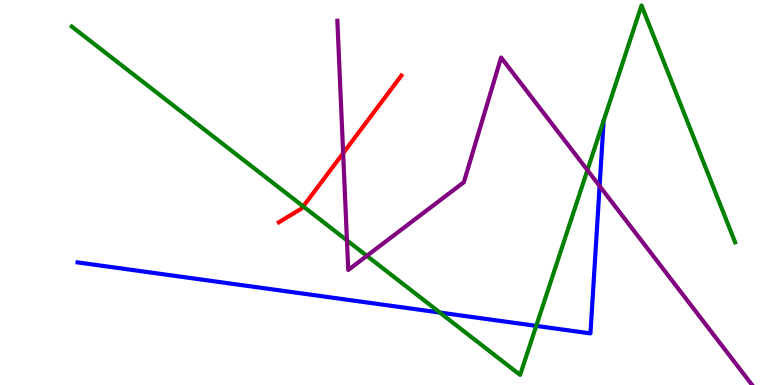[{'lines': ['blue', 'red'], 'intersections': []}, {'lines': ['green', 'red'], 'intersections': [{'x': 3.91, 'y': 4.64}]}, {'lines': ['purple', 'red'], 'intersections': [{'x': 4.43, 'y': 6.02}]}, {'lines': ['blue', 'green'], 'intersections': [{'x': 5.68, 'y': 1.88}, {'x': 6.92, 'y': 1.54}]}, {'lines': ['blue', 'purple'], 'intersections': [{'x': 7.74, 'y': 5.17}]}, {'lines': ['green', 'purple'], 'intersections': [{'x': 4.48, 'y': 3.76}, {'x': 4.73, 'y': 3.35}, {'x': 7.58, 'y': 5.58}]}]